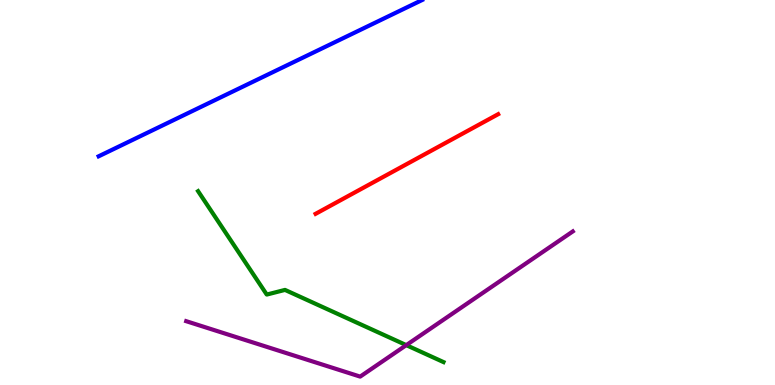[{'lines': ['blue', 'red'], 'intersections': []}, {'lines': ['green', 'red'], 'intersections': []}, {'lines': ['purple', 'red'], 'intersections': []}, {'lines': ['blue', 'green'], 'intersections': []}, {'lines': ['blue', 'purple'], 'intersections': []}, {'lines': ['green', 'purple'], 'intersections': [{'x': 5.24, 'y': 1.04}]}]